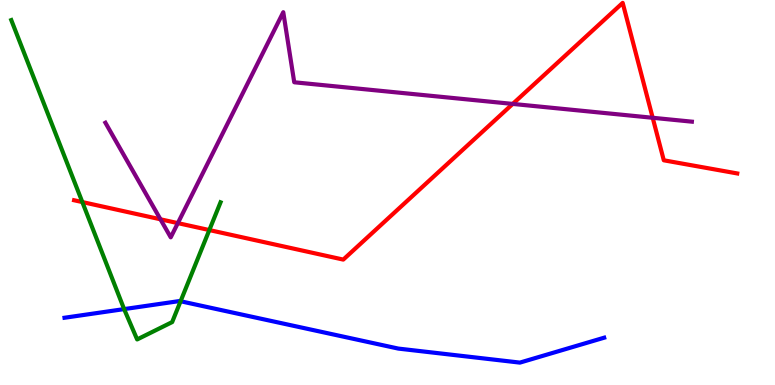[{'lines': ['blue', 'red'], 'intersections': []}, {'lines': ['green', 'red'], 'intersections': [{'x': 1.06, 'y': 4.75}, {'x': 2.7, 'y': 4.02}]}, {'lines': ['purple', 'red'], 'intersections': [{'x': 2.07, 'y': 4.3}, {'x': 2.29, 'y': 4.2}, {'x': 6.62, 'y': 7.3}, {'x': 8.42, 'y': 6.94}]}, {'lines': ['blue', 'green'], 'intersections': [{'x': 1.6, 'y': 1.97}, {'x': 2.33, 'y': 2.18}]}, {'lines': ['blue', 'purple'], 'intersections': []}, {'lines': ['green', 'purple'], 'intersections': []}]